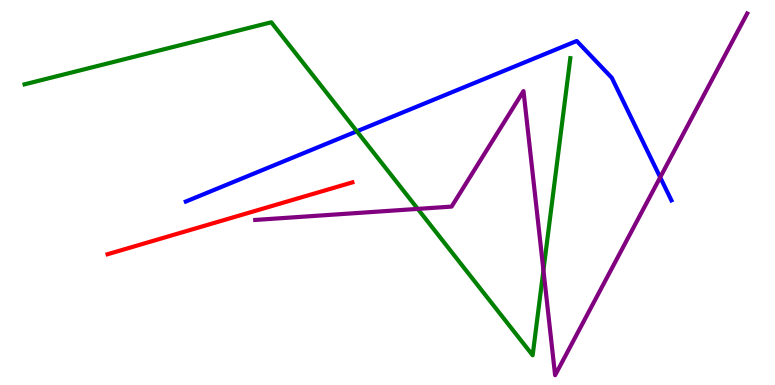[{'lines': ['blue', 'red'], 'intersections': []}, {'lines': ['green', 'red'], 'intersections': []}, {'lines': ['purple', 'red'], 'intersections': []}, {'lines': ['blue', 'green'], 'intersections': [{'x': 4.6, 'y': 6.59}]}, {'lines': ['blue', 'purple'], 'intersections': [{'x': 8.52, 'y': 5.39}]}, {'lines': ['green', 'purple'], 'intersections': [{'x': 5.39, 'y': 4.57}, {'x': 7.01, 'y': 2.98}]}]